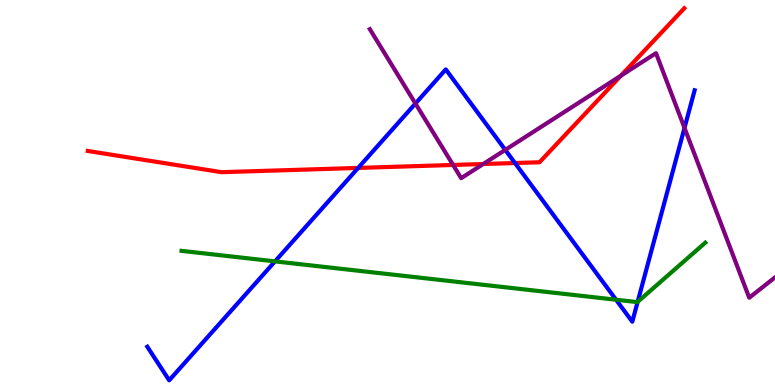[{'lines': ['blue', 'red'], 'intersections': [{'x': 4.62, 'y': 5.64}, {'x': 6.64, 'y': 5.77}]}, {'lines': ['green', 'red'], 'intersections': []}, {'lines': ['purple', 'red'], 'intersections': [{'x': 5.85, 'y': 5.72}, {'x': 6.24, 'y': 5.74}, {'x': 8.01, 'y': 8.03}]}, {'lines': ['blue', 'green'], 'intersections': [{'x': 3.55, 'y': 3.21}, {'x': 7.95, 'y': 2.21}, {'x': 8.23, 'y': 2.16}]}, {'lines': ['blue', 'purple'], 'intersections': [{'x': 5.36, 'y': 7.31}, {'x': 6.52, 'y': 6.11}, {'x': 8.83, 'y': 6.68}]}, {'lines': ['green', 'purple'], 'intersections': []}]